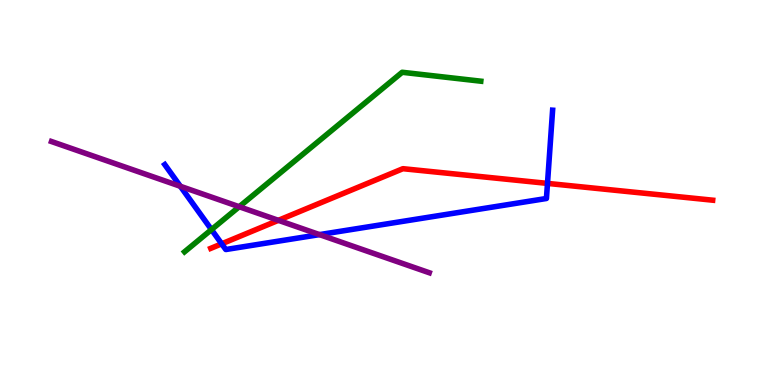[{'lines': ['blue', 'red'], 'intersections': [{'x': 2.86, 'y': 3.67}, {'x': 7.06, 'y': 5.24}]}, {'lines': ['green', 'red'], 'intersections': []}, {'lines': ['purple', 'red'], 'intersections': [{'x': 3.59, 'y': 4.28}]}, {'lines': ['blue', 'green'], 'intersections': [{'x': 2.73, 'y': 4.04}]}, {'lines': ['blue', 'purple'], 'intersections': [{'x': 2.33, 'y': 5.16}, {'x': 4.12, 'y': 3.91}]}, {'lines': ['green', 'purple'], 'intersections': [{'x': 3.09, 'y': 4.63}]}]